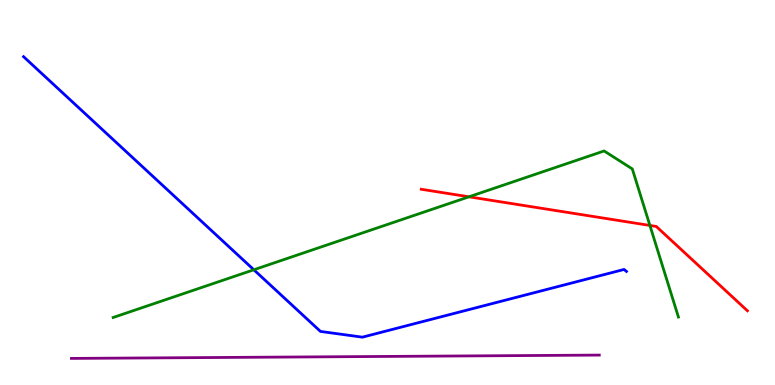[{'lines': ['blue', 'red'], 'intersections': []}, {'lines': ['green', 'red'], 'intersections': [{'x': 6.05, 'y': 4.89}, {'x': 8.39, 'y': 4.14}]}, {'lines': ['purple', 'red'], 'intersections': []}, {'lines': ['blue', 'green'], 'intersections': [{'x': 3.28, 'y': 2.99}]}, {'lines': ['blue', 'purple'], 'intersections': []}, {'lines': ['green', 'purple'], 'intersections': []}]